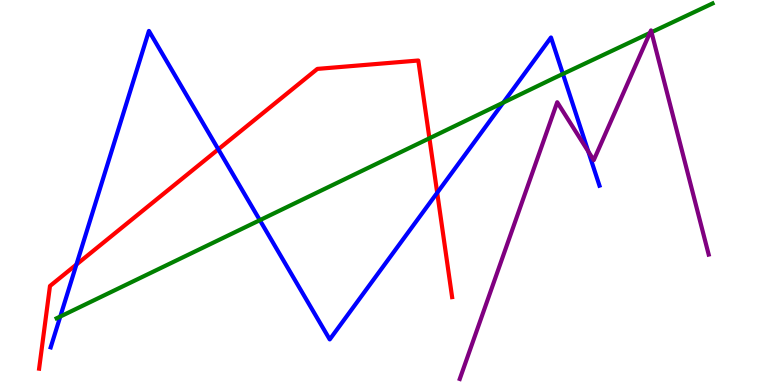[{'lines': ['blue', 'red'], 'intersections': [{'x': 0.986, 'y': 3.13}, {'x': 2.82, 'y': 6.12}, {'x': 5.64, 'y': 4.99}]}, {'lines': ['green', 'red'], 'intersections': [{'x': 5.54, 'y': 6.41}]}, {'lines': ['purple', 'red'], 'intersections': []}, {'lines': ['blue', 'green'], 'intersections': [{'x': 0.778, 'y': 1.78}, {'x': 3.35, 'y': 4.28}, {'x': 6.49, 'y': 7.33}, {'x': 7.26, 'y': 8.08}]}, {'lines': ['blue', 'purple'], 'intersections': [{'x': 7.59, 'y': 6.07}]}, {'lines': ['green', 'purple'], 'intersections': [{'x': 8.39, 'y': 9.14}, {'x': 8.41, 'y': 9.16}]}]